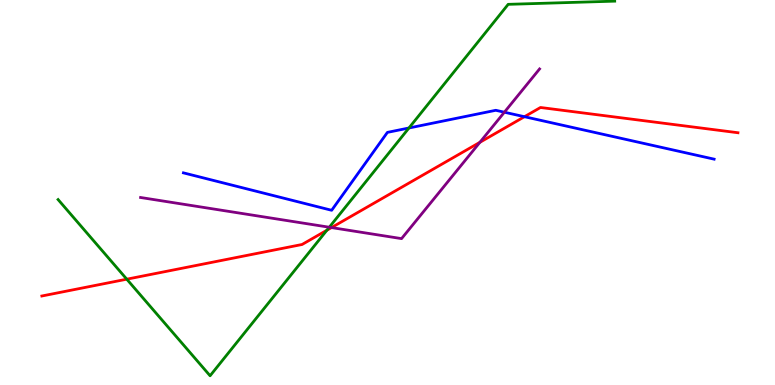[{'lines': ['blue', 'red'], 'intersections': [{'x': 6.77, 'y': 6.97}]}, {'lines': ['green', 'red'], 'intersections': [{'x': 1.64, 'y': 2.75}, {'x': 4.22, 'y': 4.02}]}, {'lines': ['purple', 'red'], 'intersections': [{'x': 4.28, 'y': 4.09}, {'x': 6.19, 'y': 6.3}]}, {'lines': ['blue', 'green'], 'intersections': [{'x': 5.28, 'y': 6.68}]}, {'lines': ['blue', 'purple'], 'intersections': [{'x': 6.51, 'y': 7.09}]}, {'lines': ['green', 'purple'], 'intersections': [{'x': 4.25, 'y': 4.1}]}]